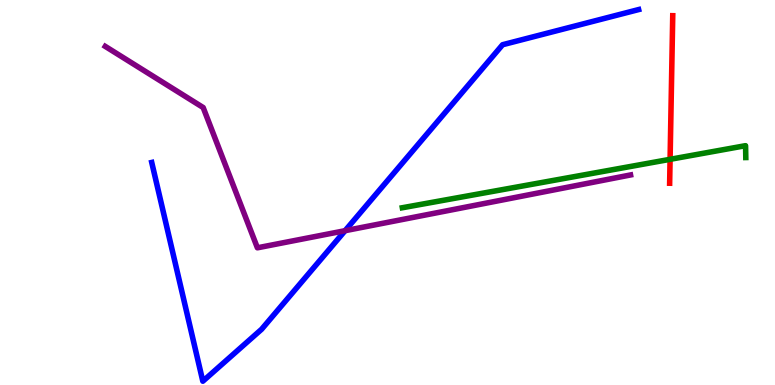[{'lines': ['blue', 'red'], 'intersections': []}, {'lines': ['green', 'red'], 'intersections': [{'x': 8.65, 'y': 5.86}]}, {'lines': ['purple', 'red'], 'intersections': []}, {'lines': ['blue', 'green'], 'intersections': []}, {'lines': ['blue', 'purple'], 'intersections': [{'x': 4.45, 'y': 4.01}]}, {'lines': ['green', 'purple'], 'intersections': []}]